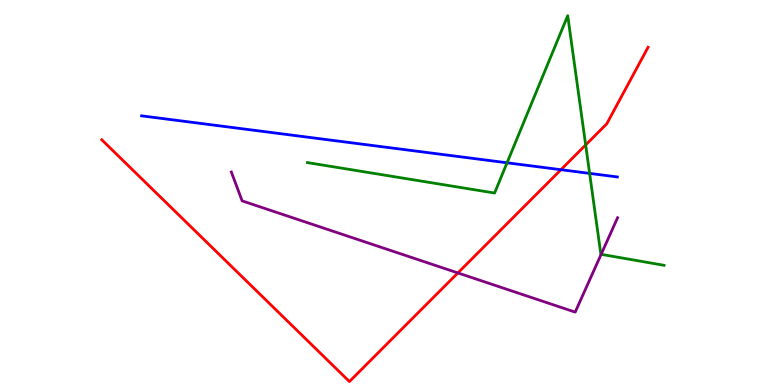[{'lines': ['blue', 'red'], 'intersections': [{'x': 7.24, 'y': 5.59}]}, {'lines': ['green', 'red'], 'intersections': [{'x': 7.56, 'y': 6.24}]}, {'lines': ['purple', 'red'], 'intersections': [{'x': 5.91, 'y': 2.91}]}, {'lines': ['blue', 'green'], 'intersections': [{'x': 6.54, 'y': 5.77}, {'x': 7.61, 'y': 5.5}]}, {'lines': ['blue', 'purple'], 'intersections': []}, {'lines': ['green', 'purple'], 'intersections': [{'x': 7.76, 'y': 3.39}]}]